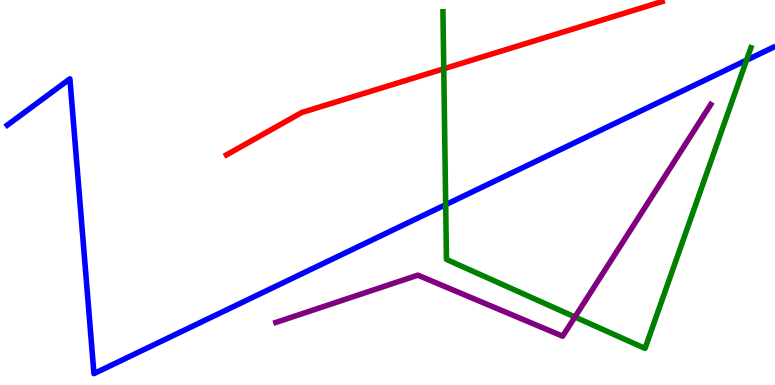[{'lines': ['blue', 'red'], 'intersections': []}, {'lines': ['green', 'red'], 'intersections': [{'x': 5.73, 'y': 8.21}]}, {'lines': ['purple', 'red'], 'intersections': []}, {'lines': ['blue', 'green'], 'intersections': [{'x': 5.75, 'y': 4.68}, {'x': 9.63, 'y': 8.44}]}, {'lines': ['blue', 'purple'], 'intersections': []}, {'lines': ['green', 'purple'], 'intersections': [{'x': 7.42, 'y': 1.77}]}]